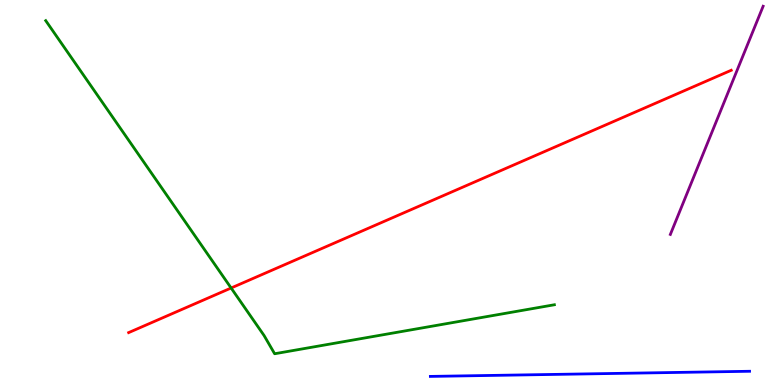[{'lines': ['blue', 'red'], 'intersections': []}, {'lines': ['green', 'red'], 'intersections': [{'x': 2.98, 'y': 2.52}]}, {'lines': ['purple', 'red'], 'intersections': []}, {'lines': ['blue', 'green'], 'intersections': []}, {'lines': ['blue', 'purple'], 'intersections': []}, {'lines': ['green', 'purple'], 'intersections': []}]